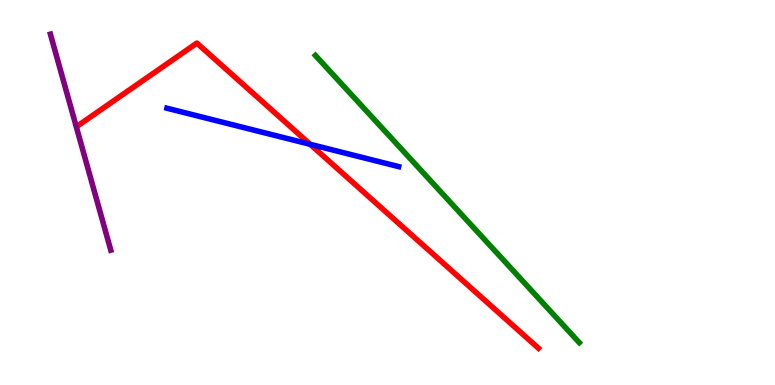[{'lines': ['blue', 'red'], 'intersections': [{'x': 4.0, 'y': 6.25}]}, {'lines': ['green', 'red'], 'intersections': []}, {'lines': ['purple', 'red'], 'intersections': []}, {'lines': ['blue', 'green'], 'intersections': []}, {'lines': ['blue', 'purple'], 'intersections': []}, {'lines': ['green', 'purple'], 'intersections': []}]